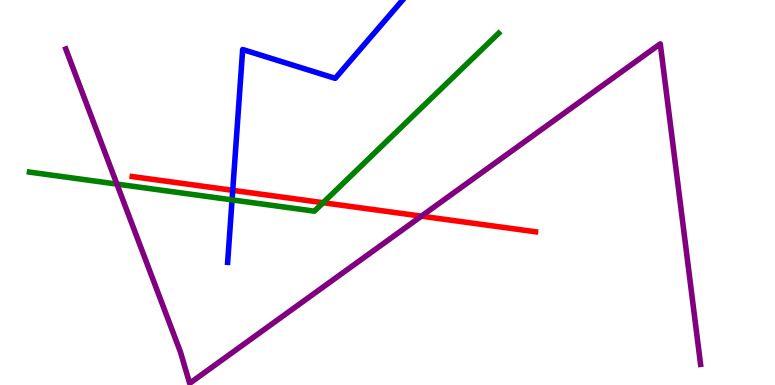[{'lines': ['blue', 'red'], 'intersections': [{'x': 3.0, 'y': 5.06}]}, {'lines': ['green', 'red'], 'intersections': [{'x': 4.17, 'y': 4.74}]}, {'lines': ['purple', 'red'], 'intersections': [{'x': 5.44, 'y': 4.39}]}, {'lines': ['blue', 'green'], 'intersections': [{'x': 2.99, 'y': 4.81}]}, {'lines': ['blue', 'purple'], 'intersections': []}, {'lines': ['green', 'purple'], 'intersections': [{'x': 1.51, 'y': 5.22}]}]